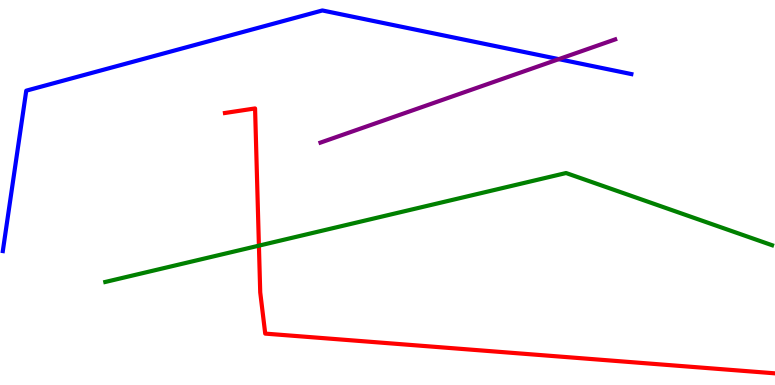[{'lines': ['blue', 'red'], 'intersections': []}, {'lines': ['green', 'red'], 'intersections': [{'x': 3.34, 'y': 3.62}]}, {'lines': ['purple', 'red'], 'intersections': []}, {'lines': ['blue', 'green'], 'intersections': []}, {'lines': ['blue', 'purple'], 'intersections': [{'x': 7.21, 'y': 8.46}]}, {'lines': ['green', 'purple'], 'intersections': []}]